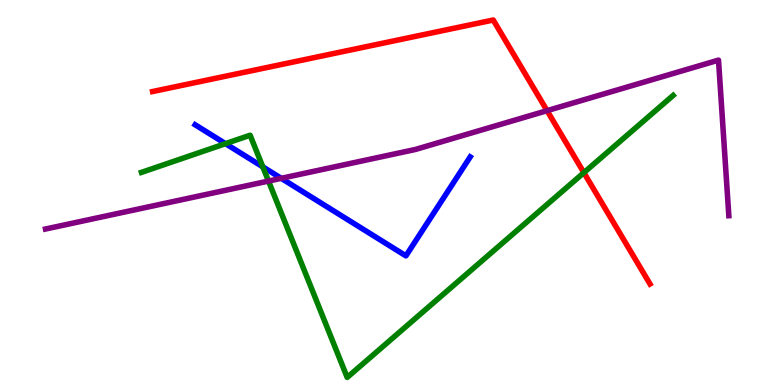[{'lines': ['blue', 'red'], 'intersections': []}, {'lines': ['green', 'red'], 'intersections': [{'x': 7.53, 'y': 5.52}]}, {'lines': ['purple', 'red'], 'intersections': [{'x': 7.06, 'y': 7.13}]}, {'lines': ['blue', 'green'], 'intersections': [{'x': 2.91, 'y': 6.27}, {'x': 3.39, 'y': 5.67}]}, {'lines': ['blue', 'purple'], 'intersections': [{'x': 3.63, 'y': 5.37}]}, {'lines': ['green', 'purple'], 'intersections': [{'x': 3.46, 'y': 5.3}]}]